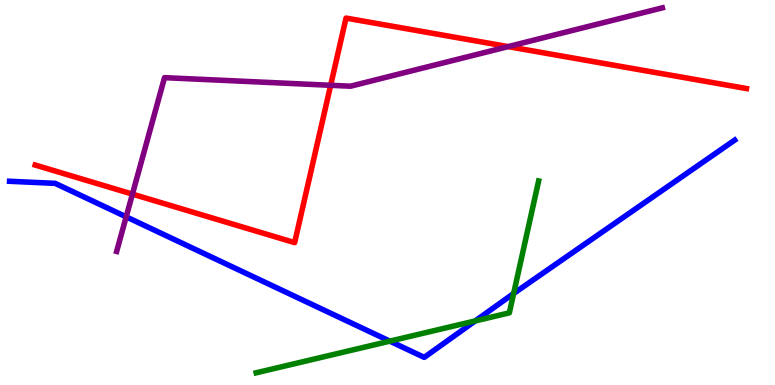[{'lines': ['blue', 'red'], 'intersections': []}, {'lines': ['green', 'red'], 'intersections': []}, {'lines': ['purple', 'red'], 'intersections': [{'x': 1.71, 'y': 4.96}, {'x': 4.27, 'y': 7.78}, {'x': 6.56, 'y': 8.79}]}, {'lines': ['blue', 'green'], 'intersections': [{'x': 5.03, 'y': 1.14}, {'x': 6.13, 'y': 1.66}, {'x': 6.63, 'y': 2.38}]}, {'lines': ['blue', 'purple'], 'intersections': [{'x': 1.63, 'y': 4.37}]}, {'lines': ['green', 'purple'], 'intersections': []}]